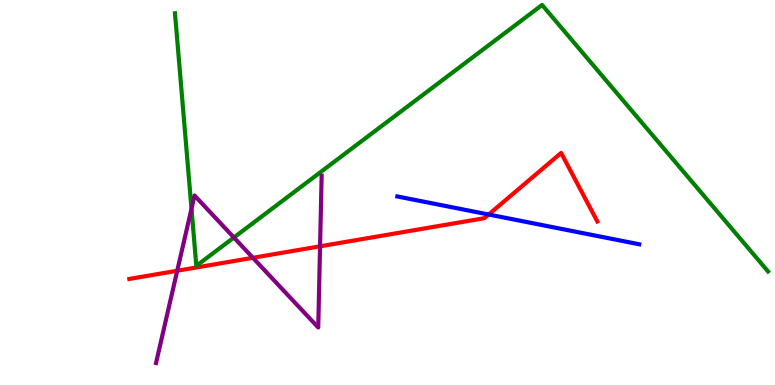[{'lines': ['blue', 'red'], 'intersections': [{'x': 6.31, 'y': 4.43}]}, {'lines': ['green', 'red'], 'intersections': []}, {'lines': ['purple', 'red'], 'intersections': [{'x': 2.29, 'y': 2.97}, {'x': 3.26, 'y': 3.3}, {'x': 4.13, 'y': 3.6}]}, {'lines': ['blue', 'green'], 'intersections': []}, {'lines': ['blue', 'purple'], 'intersections': []}, {'lines': ['green', 'purple'], 'intersections': [{'x': 2.47, 'y': 4.58}, {'x': 3.02, 'y': 3.83}]}]